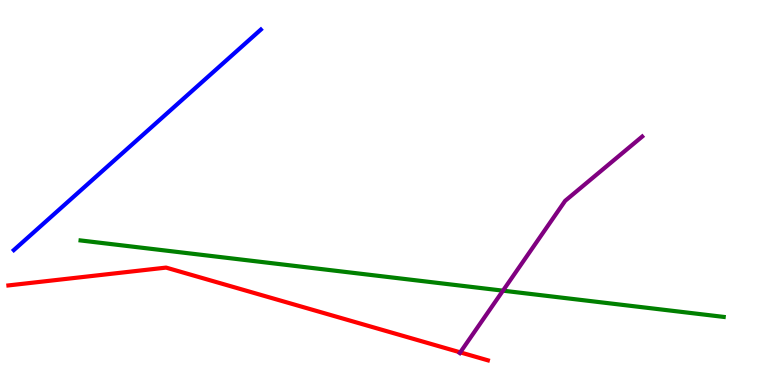[{'lines': ['blue', 'red'], 'intersections': []}, {'lines': ['green', 'red'], 'intersections': []}, {'lines': ['purple', 'red'], 'intersections': [{'x': 5.94, 'y': 0.848}]}, {'lines': ['blue', 'green'], 'intersections': []}, {'lines': ['blue', 'purple'], 'intersections': []}, {'lines': ['green', 'purple'], 'intersections': [{'x': 6.49, 'y': 2.45}]}]